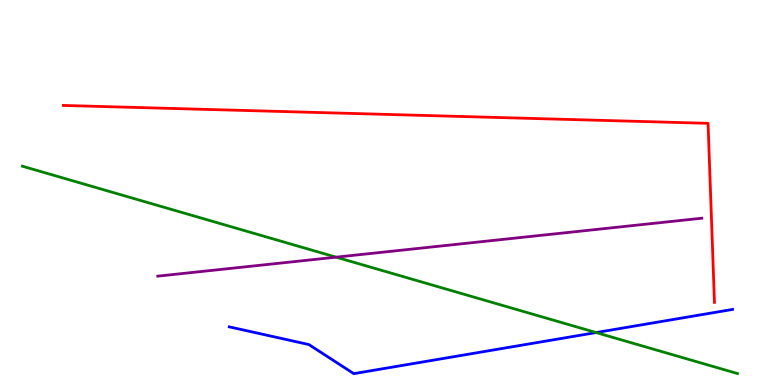[{'lines': ['blue', 'red'], 'intersections': []}, {'lines': ['green', 'red'], 'intersections': []}, {'lines': ['purple', 'red'], 'intersections': []}, {'lines': ['blue', 'green'], 'intersections': [{'x': 7.69, 'y': 1.36}]}, {'lines': ['blue', 'purple'], 'intersections': []}, {'lines': ['green', 'purple'], 'intersections': [{'x': 4.34, 'y': 3.32}]}]